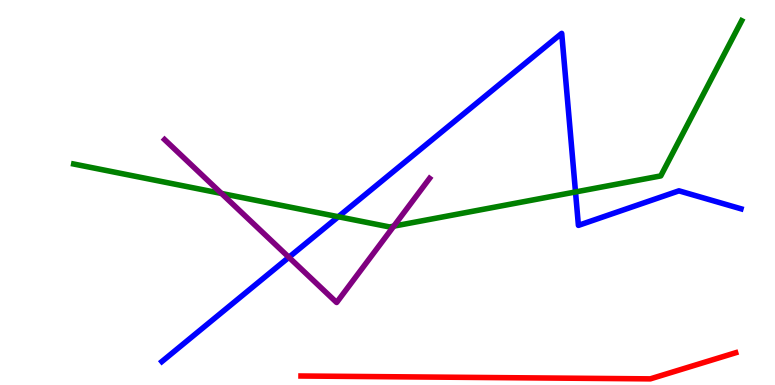[{'lines': ['blue', 'red'], 'intersections': []}, {'lines': ['green', 'red'], 'intersections': []}, {'lines': ['purple', 'red'], 'intersections': []}, {'lines': ['blue', 'green'], 'intersections': [{'x': 4.37, 'y': 4.37}, {'x': 7.43, 'y': 5.01}]}, {'lines': ['blue', 'purple'], 'intersections': [{'x': 3.73, 'y': 3.32}]}, {'lines': ['green', 'purple'], 'intersections': [{'x': 2.86, 'y': 4.98}, {'x': 5.08, 'y': 4.13}]}]